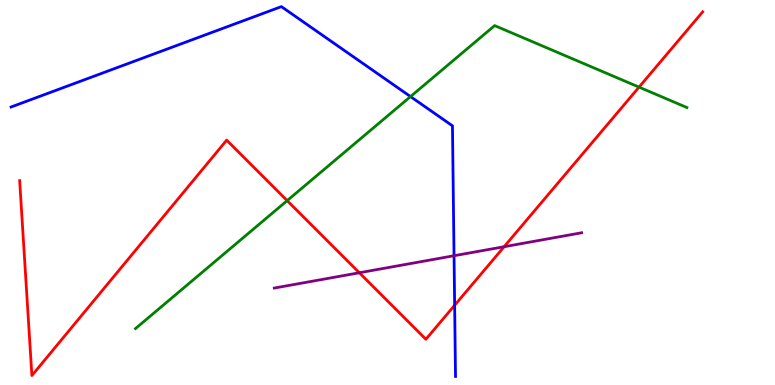[{'lines': ['blue', 'red'], 'intersections': [{'x': 5.87, 'y': 2.07}]}, {'lines': ['green', 'red'], 'intersections': [{'x': 3.71, 'y': 4.79}, {'x': 8.25, 'y': 7.74}]}, {'lines': ['purple', 'red'], 'intersections': [{'x': 4.64, 'y': 2.92}, {'x': 6.5, 'y': 3.59}]}, {'lines': ['blue', 'green'], 'intersections': [{'x': 5.3, 'y': 7.49}]}, {'lines': ['blue', 'purple'], 'intersections': [{'x': 5.86, 'y': 3.36}]}, {'lines': ['green', 'purple'], 'intersections': []}]